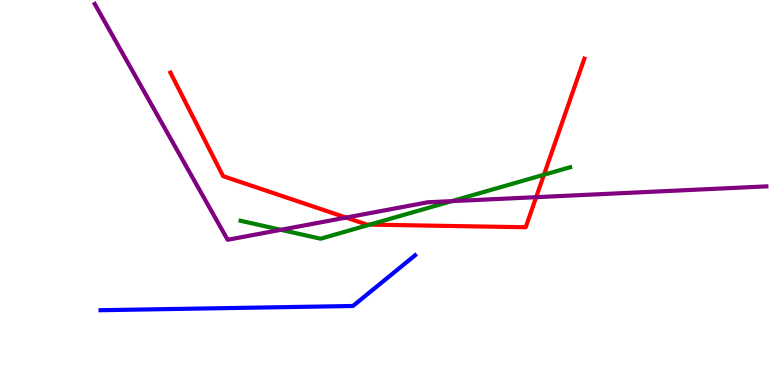[{'lines': ['blue', 'red'], 'intersections': []}, {'lines': ['green', 'red'], 'intersections': [{'x': 4.77, 'y': 4.17}, {'x': 7.02, 'y': 5.46}]}, {'lines': ['purple', 'red'], 'intersections': [{'x': 4.47, 'y': 4.35}, {'x': 6.92, 'y': 4.88}]}, {'lines': ['blue', 'green'], 'intersections': []}, {'lines': ['blue', 'purple'], 'intersections': []}, {'lines': ['green', 'purple'], 'intersections': [{'x': 3.62, 'y': 4.03}, {'x': 5.83, 'y': 4.78}]}]